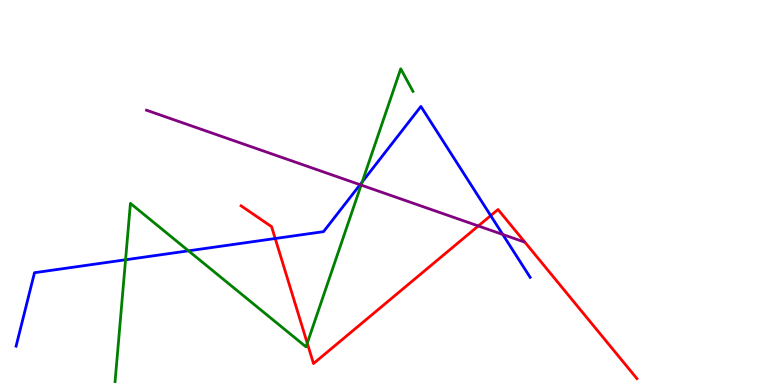[{'lines': ['blue', 'red'], 'intersections': [{'x': 3.55, 'y': 3.8}, {'x': 6.33, 'y': 4.4}]}, {'lines': ['green', 'red'], 'intersections': [{'x': 3.96, 'y': 1.09}]}, {'lines': ['purple', 'red'], 'intersections': [{'x': 6.17, 'y': 4.13}]}, {'lines': ['blue', 'green'], 'intersections': [{'x': 1.62, 'y': 3.25}, {'x': 2.43, 'y': 3.48}, {'x': 4.67, 'y': 5.27}]}, {'lines': ['blue', 'purple'], 'intersections': [{'x': 4.65, 'y': 5.2}, {'x': 6.49, 'y': 3.91}]}, {'lines': ['green', 'purple'], 'intersections': [{'x': 4.66, 'y': 5.19}]}]